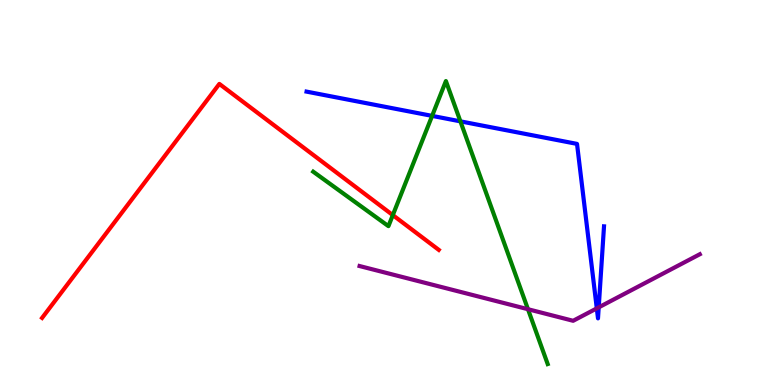[{'lines': ['blue', 'red'], 'intersections': []}, {'lines': ['green', 'red'], 'intersections': [{'x': 5.07, 'y': 4.41}]}, {'lines': ['purple', 'red'], 'intersections': []}, {'lines': ['blue', 'green'], 'intersections': [{'x': 5.58, 'y': 6.99}, {'x': 5.94, 'y': 6.85}]}, {'lines': ['blue', 'purple'], 'intersections': [{'x': 7.7, 'y': 1.99}, {'x': 7.73, 'y': 2.02}]}, {'lines': ['green', 'purple'], 'intersections': [{'x': 6.81, 'y': 1.97}]}]